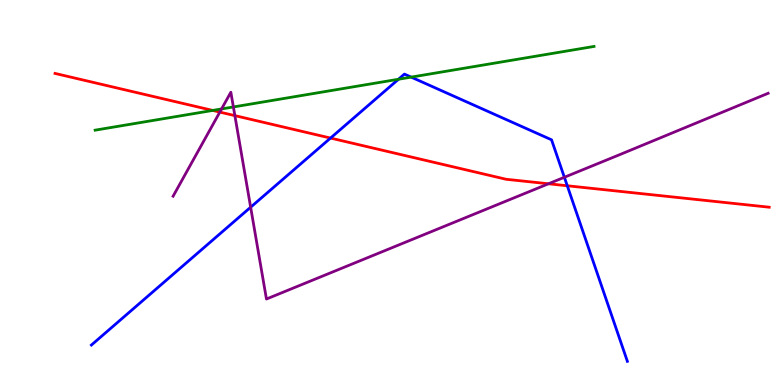[{'lines': ['blue', 'red'], 'intersections': [{'x': 4.26, 'y': 6.41}, {'x': 7.32, 'y': 5.17}]}, {'lines': ['green', 'red'], 'intersections': [{'x': 2.75, 'y': 7.13}]}, {'lines': ['purple', 'red'], 'intersections': [{'x': 2.84, 'y': 7.09}, {'x': 3.03, 'y': 7.0}, {'x': 7.08, 'y': 5.23}]}, {'lines': ['blue', 'green'], 'intersections': [{'x': 5.14, 'y': 7.94}, {'x': 5.31, 'y': 8.0}]}, {'lines': ['blue', 'purple'], 'intersections': [{'x': 3.23, 'y': 4.62}, {'x': 7.28, 'y': 5.4}]}, {'lines': ['green', 'purple'], 'intersections': [{'x': 2.86, 'y': 7.17}, {'x': 3.01, 'y': 7.22}]}]